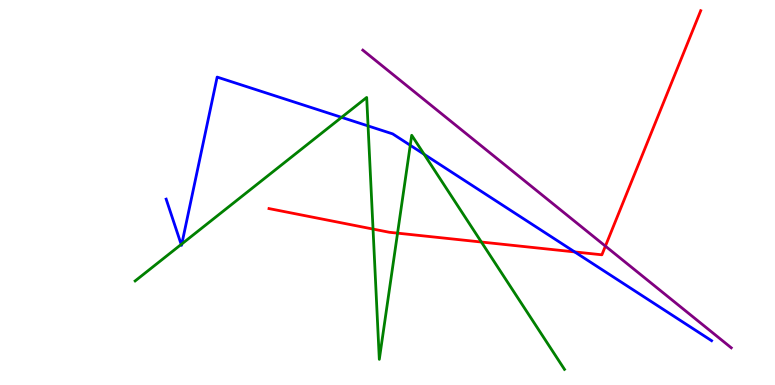[{'lines': ['blue', 'red'], 'intersections': [{'x': 7.42, 'y': 3.46}]}, {'lines': ['green', 'red'], 'intersections': [{'x': 4.81, 'y': 4.05}, {'x': 5.13, 'y': 3.94}, {'x': 6.21, 'y': 3.71}]}, {'lines': ['purple', 'red'], 'intersections': [{'x': 7.81, 'y': 3.61}]}, {'lines': ['blue', 'green'], 'intersections': [{'x': 2.34, 'y': 3.65}, {'x': 2.35, 'y': 3.66}, {'x': 4.41, 'y': 6.95}, {'x': 4.75, 'y': 6.73}, {'x': 5.29, 'y': 6.23}, {'x': 5.47, 'y': 5.99}]}, {'lines': ['blue', 'purple'], 'intersections': []}, {'lines': ['green', 'purple'], 'intersections': []}]